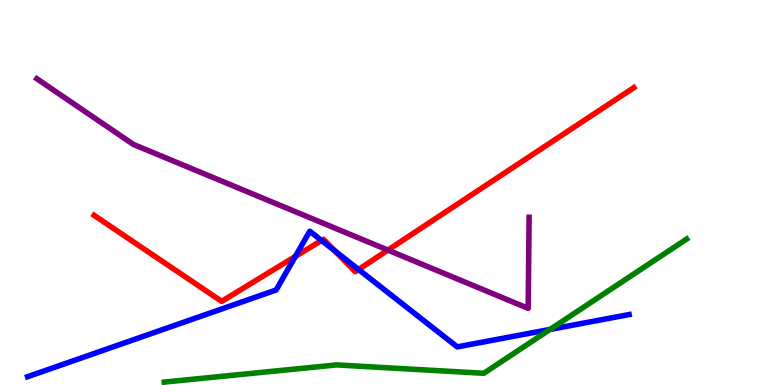[{'lines': ['blue', 'red'], 'intersections': [{'x': 3.81, 'y': 3.34}, {'x': 4.15, 'y': 3.75}, {'x': 4.32, 'y': 3.48}, {'x': 4.63, 'y': 3.0}]}, {'lines': ['green', 'red'], 'intersections': []}, {'lines': ['purple', 'red'], 'intersections': [{'x': 5.01, 'y': 3.5}]}, {'lines': ['blue', 'green'], 'intersections': [{'x': 7.1, 'y': 1.44}]}, {'lines': ['blue', 'purple'], 'intersections': []}, {'lines': ['green', 'purple'], 'intersections': []}]